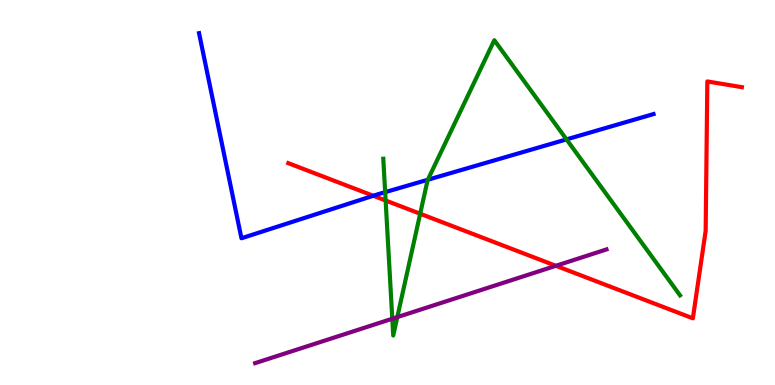[{'lines': ['blue', 'red'], 'intersections': [{'x': 4.82, 'y': 4.92}]}, {'lines': ['green', 'red'], 'intersections': [{'x': 4.98, 'y': 4.79}, {'x': 5.42, 'y': 4.45}]}, {'lines': ['purple', 'red'], 'intersections': [{'x': 7.17, 'y': 3.1}]}, {'lines': ['blue', 'green'], 'intersections': [{'x': 4.97, 'y': 5.01}, {'x': 5.52, 'y': 5.33}, {'x': 7.31, 'y': 6.38}]}, {'lines': ['blue', 'purple'], 'intersections': []}, {'lines': ['green', 'purple'], 'intersections': [{'x': 5.06, 'y': 1.72}, {'x': 5.13, 'y': 1.76}]}]